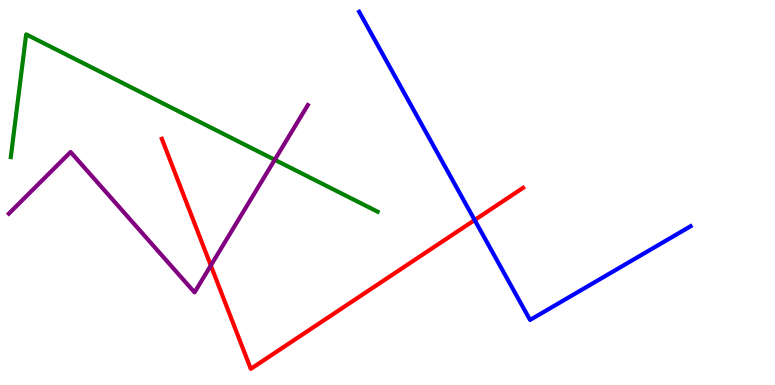[{'lines': ['blue', 'red'], 'intersections': [{'x': 6.12, 'y': 4.28}]}, {'lines': ['green', 'red'], 'intersections': []}, {'lines': ['purple', 'red'], 'intersections': [{'x': 2.72, 'y': 3.1}]}, {'lines': ['blue', 'green'], 'intersections': []}, {'lines': ['blue', 'purple'], 'intersections': []}, {'lines': ['green', 'purple'], 'intersections': [{'x': 3.54, 'y': 5.85}]}]